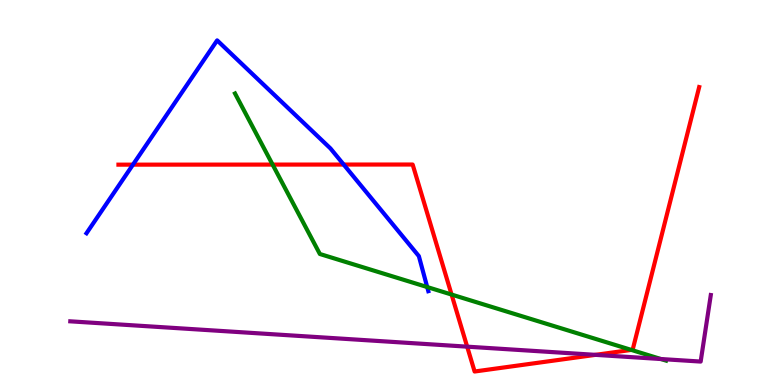[{'lines': ['blue', 'red'], 'intersections': [{'x': 1.72, 'y': 5.72}, {'x': 4.43, 'y': 5.73}]}, {'lines': ['green', 'red'], 'intersections': [{'x': 3.52, 'y': 5.72}, {'x': 5.83, 'y': 2.35}, {'x': 8.15, 'y': 0.911}]}, {'lines': ['purple', 'red'], 'intersections': [{'x': 6.03, 'y': 0.996}, {'x': 7.68, 'y': 0.783}]}, {'lines': ['blue', 'green'], 'intersections': [{'x': 5.51, 'y': 2.54}]}, {'lines': ['blue', 'purple'], 'intersections': []}, {'lines': ['green', 'purple'], 'intersections': [{'x': 8.53, 'y': 0.675}]}]